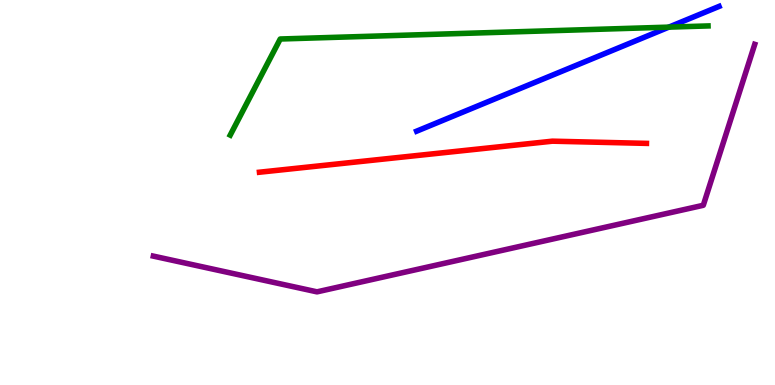[{'lines': ['blue', 'red'], 'intersections': []}, {'lines': ['green', 'red'], 'intersections': []}, {'lines': ['purple', 'red'], 'intersections': []}, {'lines': ['blue', 'green'], 'intersections': [{'x': 8.63, 'y': 9.3}]}, {'lines': ['blue', 'purple'], 'intersections': []}, {'lines': ['green', 'purple'], 'intersections': []}]